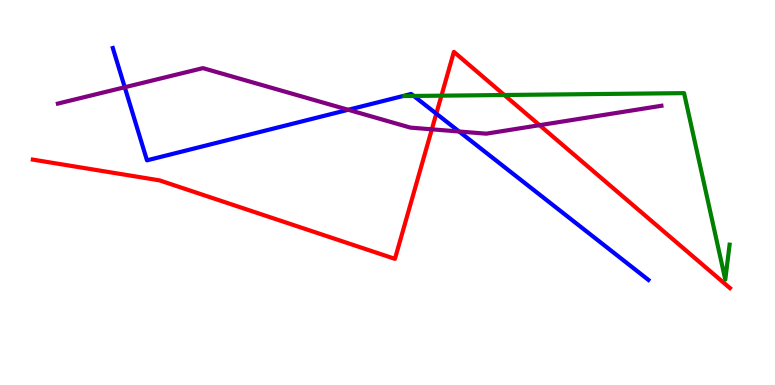[{'lines': ['blue', 'red'], 'intersections': [{'x': 5.63, 'y': 7.05}]}, {'lines': ['green', 'red'], 'intersections': [{'x': 5.7, 'y': 7.52}, {'x': 6.51, 'y': 7.53}]}, {'lines': ['purple', 'red'], 'intersections': [{'x': 5.57, 'y': 6.64}, {'x': 6.96, 'y': 6.75}]}, {'lines': ['blue', 'green'], 'intersections': [{'x': 5.34, 'y': 7.51}]}, {'lines': ['blue', 'purple'], 'intersections': [{'x': 1.61, 'y': 7.73}, {'x': 4.49, 'y': 7.15}, {'x': 5.92, 'y': 6.58}]}, {'lines': ['green', 'purple'], 'intersections': []}]